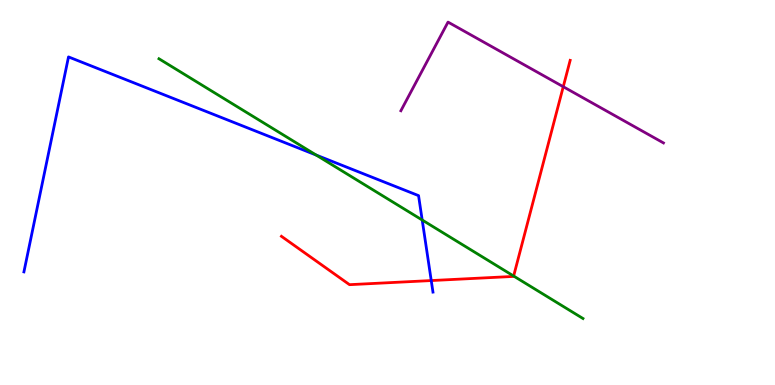[{'lines': ['blue', 'red'], 'intersections': [{'x': 5.56, 'y': 2.71}]}, {'lines': ['green', 'red'], 'intersections': [{'x': 6.63, 'y': 2.83}]}, {'lines': ['purple', 'red'], 'intersections': [{'x': 7.27, 'y': 7.75}]}, {'lines': ['blue', 'green'], 'intersections': [{'x': 4.08, 'y': 5.97}, {'x': 5.45, 'y': 4.29}]}, {'lines': ['blue', 'purple'], 'intersections': []}, {'lines': ['green', 'purple'], 'intersections': []}]